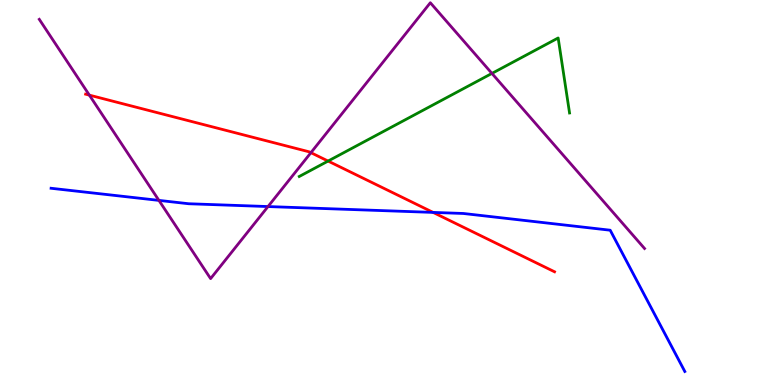[{'lines': ['blue', 'red'], 'intersections': [{'x': 5.59, 'y': 4.48}]}, {'lines': ['green', 'red'], 'intersections': [{'x': 4.23, 'y': 5.82}]}, {'lines': ['purple', 'red'], 'intersections': [{'x': 1.15, 'y': 7.53}, {'x': 4.01, 'y': 6.03}]}, {'lines': ['blue', 'green'], 'intersections': []}, {'lines': ['blue', 'purple'], 'intersections': [{'x': 2.05, 'y': 4.79}, {'x': 3.46, 'y': 4.63}]}, {'lines': ['green', 'purple'], 'intersections': [{'x': 6.35, 'y': 8.09}]}]